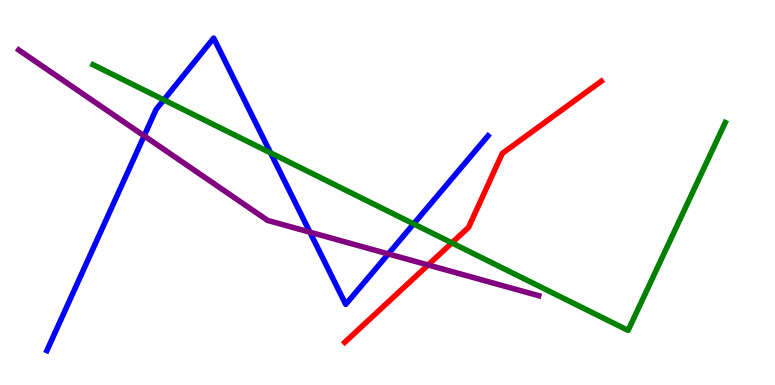[{'lines': ['blue', 'red'], 'intersections': []}, {'lines': ['green', 'red'], 'intersections': [{'x': 5.83, 'y': 3.69}]}, {'lines': ['purple', 'red'], 'intersections': [{'x': 5.52, 'y': 3.12}]}, {'lines': ['blue', 'green'], 'intersections': [{'x': 2.11, 'y': 7.41}, {'x': 3.49, 'y': 6.03}, {'x': 5.34, 'y': 4.18}]}, {'lines': ['blue', 'purple'], 'intersections': [{'x': 1.86, 'y': 6.47}, {'x': 4.0, 'y': 3.97}, {'x': 5.01, 'y': 3.4}]}, {'lines': ['green', 'purple'], 'intersections': []}]